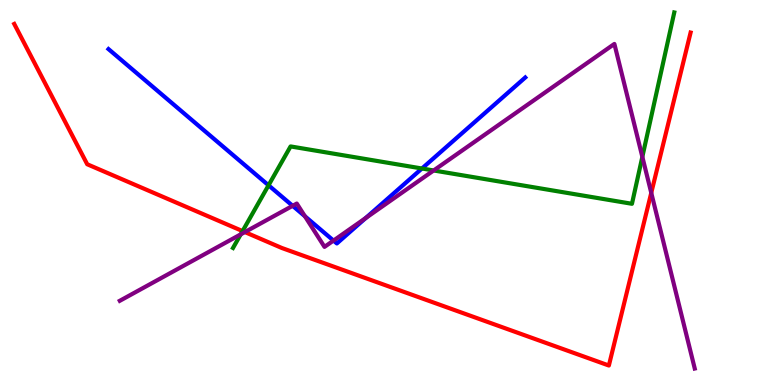[{'lines': ['blue', 'red'], 'intersections': []}, {'lines': ['green', 'red'], 'intersections': [{'x': 3.13, 'y': 4.0}]}, {'lines': ['purple', 'red'], 'intersections': [{'x': 3.16, 'y': 3.97}, {'x': 8.4, 'y': 4.99}]}, {'lines': ['blue', 'green'], 'intersections': [{'x': 3.47, 'y': 5.19}, {'x': 5.44, 'y': 5.62}]}, {'lines': ['blue', 'purple'], 'intersections': [{'x': 3.78, 'y': 4.65}, {'x': 3.93, 'y': 4.38}, {'x': 4.3, 'y': 3.75}, {'x': 4.72, 'y': 4.34}]}, {'lines': ['green', 'purple'], 'intersections': [{'x': 3.11, 'y': 3.91}, {'x': 5.6, 'y': 5.57}, {'x': 8.29, 'y': 5.93}]}]